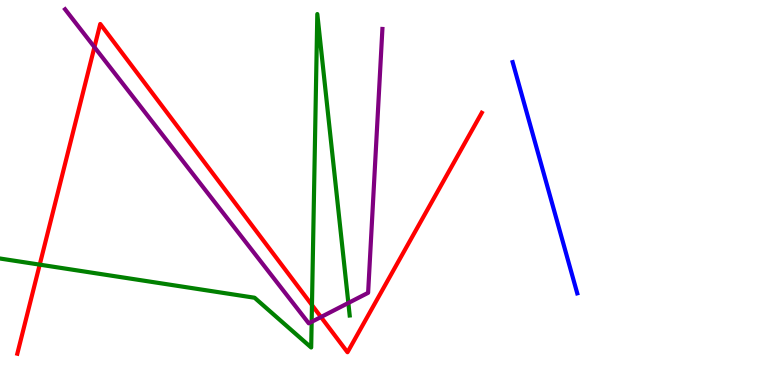[{'lines': ['blue', 'red'], 'intersections': []}, {'lines': ['green', 'red'], 'intersections': [{'x': 0.513, 'y': 3.13}, {'x': 4.03, 'y': 2.08}]}, {'lines': ['purple', 'red'], 'intersections': [{'x': 1.22, 'y': 8.78}, {'x': 4.14, 'y': 1.77}]}, {'lines': ['blue', 'green'], 'intersections': []}, {'lines': ['blue', 'purple'], 'intersections': []}, {'lines': ['green', 'purple'], 'intersections': [{'x': 4.02, 'y': 1.64}, {'x': 4.49, 'y': 2.13}]}]